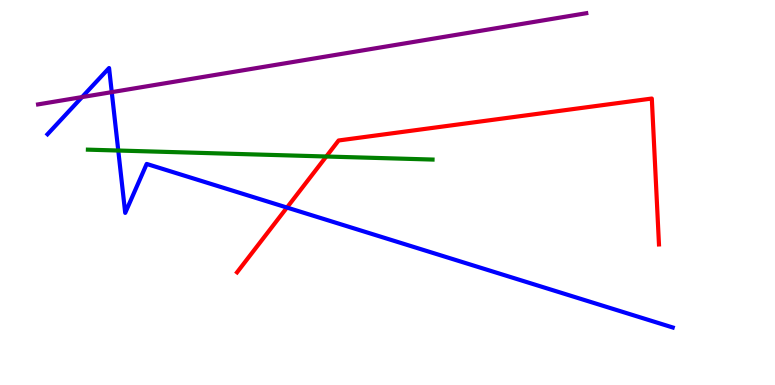[{'lines': ['blue', 'red'], 'intersections': [{'x': 3.7, 'y': 4.61}]}, {'lines': ['green', 'red'], 'intersections': [{'x': 4.21, 'y': 5.93}]}, {'lines': ['purple', 'red'], 'intersections': []}, {'lines': ['blue', 'green'], 'intersections': [{'x': 1.53, 'y': 6.09}]}, {'lines': ['blue', 'purple'], 'intersections': [{'x': 1.06, 'y': 7.48}, {'x': 1.44, 'y': 7.61}]}, {'lines': ['green', 'purple'], 'intersections': []}]